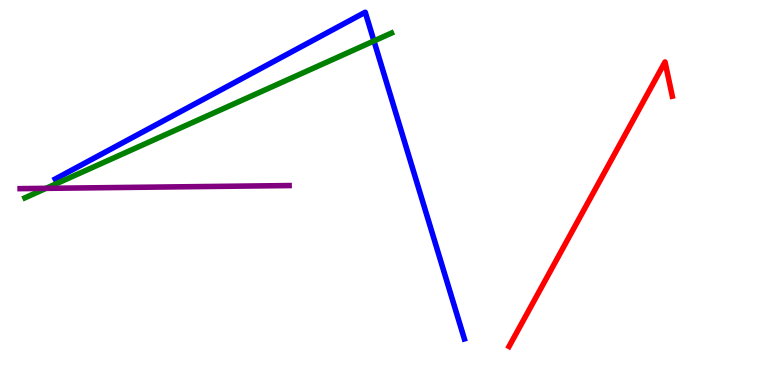[{'lines': ['blue', 'red'], 'intersections': []}, {'lines': ['green', 'red'], 'intersections': []}, {'lines': ['purple', 'red'], 'intersections': []}, {'lines': ['blue', 'green'], 'intersections': [{'x': 4.83, 'y': 8.94}]}, {'lines': ['blue', 'purple'], 'intersections': []}, {'lines': ['green', 'purple'], 'intersections': [{'x': 0.594, 'y': 5.11}]}]